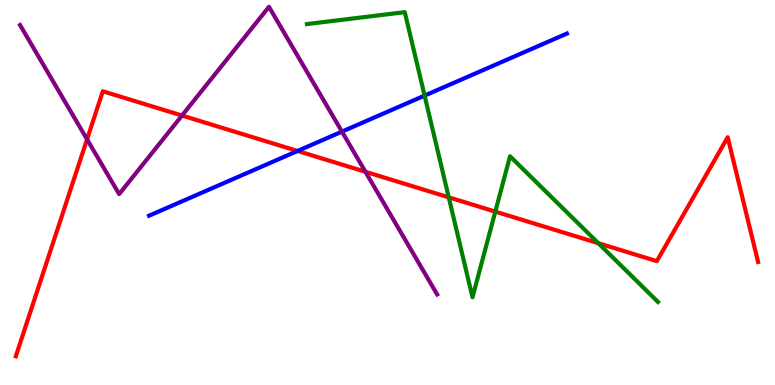[{'lines': ['blue', 'red'], 'intersections': [{'x': 3.84, 'y': 6.08}]}, {'lines': ['green', 'red'], 'intersections': [{'x': 5.79, 'y': 4.87}, {'x': 6.39, 'y': 4.5}, {'x': 7.72, 'y': 3.68}]}, {'lines': ['purple', 'red'], 'intersections': [{'x': 1.12, 'y': 6.38}, {'x': 2.35, 'y': 7.0}, {'x': 4.72, 'y': 5.54}]}, {'lines': ['blue', 'green'], 'intersections': [{'x': 5.48, 'y': 7.52}]}, {'lines': ['blue', 'purple'], 'intersections': [{'x': 4.41, 'y': 6.58}]}, {'lines': ['green', 'purple'], 'intersections': []}]